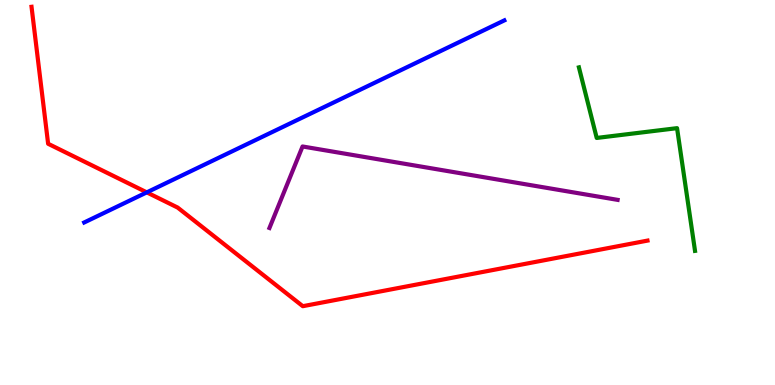[{'lines': ['blue', 'red'], 'intersections': [{'x': 1.89, 'y': 5.0}]}, {'lines': ['green', 'red'], 'intersections': []}, {'lines': ['purple', 'red'], 'intersections': []}, {'lines': ['blue', 'green'], 'intersections': []}, {'lines': ['blue', 'purple'], 'intersections': []}, {'lines': ['green', 'purple'], 'intersections': []}]